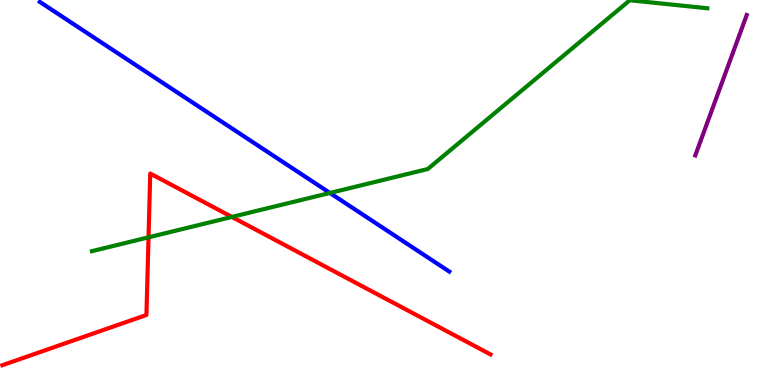[{'lines': ['blue', 'red'], 'intersections': []}, {'lines': ['green', 'red'], 'intersections': [{'x': 1.92, 'y': 3.84}, {'x': 2.99, 'y': 4.37}]}, {'lines': ['purple', 'red'], 'intersections': []}, {'lines': ['blue', 'green'], 'intersections': [{'x': 4.26, 'y': 4.99}]}, {'lines': ['blue', 'purple'], 'intersections': []}, {'lines': ['green', 'purple'], 'intersections': []}]